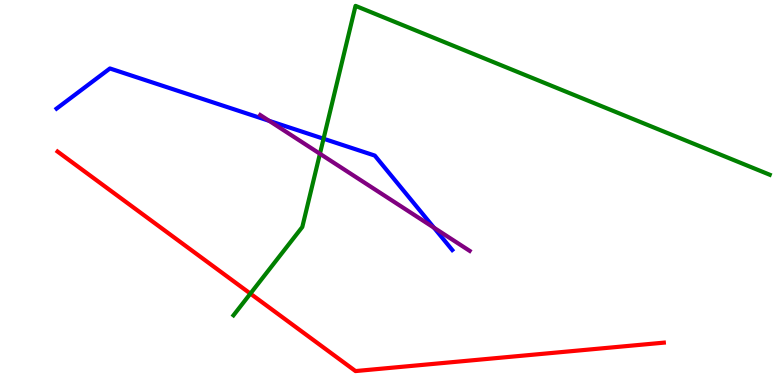[{'lines': ['blue', 'red'], 'intersections': []}, {'lines': ['green', 'red'], 'intersections': [{'x': 3.23, 'y': 2.37}]}, {'lines': ['purple', 'red'], 'intersections': []}, {'lines': ['blue', 'green'], 'intersections': [{'x': 4.17, 'y': 6.4}]}, {'lines': ['blue', 'purple'], 'intersections': [{'x': 3.47, 'y': 6.86}, {'x': 5.6, 'y': 4.09}]}, {'lines': ['green', 'purple'], 'intersections': [{'x': 4.13, 'y': 6.01}]}]